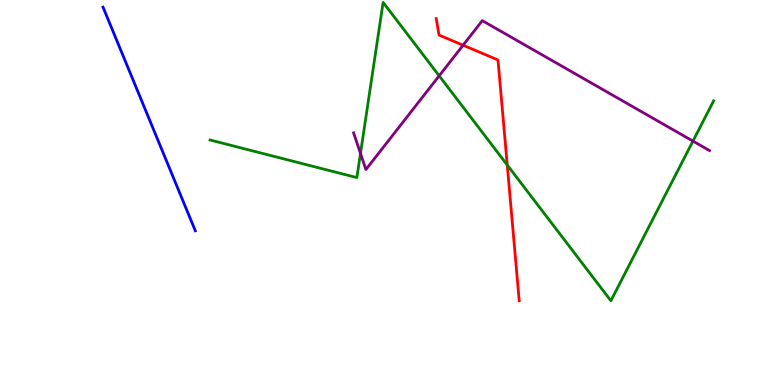[{'lines': ['blue', 'red'], 'intersections': []}, {'lines': ['green', 'red'], 'intersections': [{'x': 6.55, 'y': 5.71}]}, {'lines': ['purple', 'red'], 'intersections': [{'x': 5.98, 'y': 8.83}]}, {'lines': ['blue', 'green'], 'intersections': []}, {'lines': ['blue', 'purple'], 'intersections': []}, {'lines': ['green', 'purple'], 'intersections': [{'x': 4.65, 'y': 6.02}, {'x': 5.67, 'y': 8.03}, {'x': 8.94, 'y': 6.33}]}]